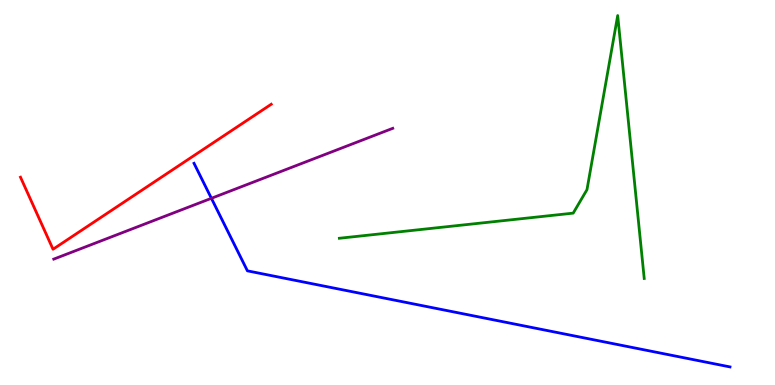[{'lines': ['blue', 'red'], 'intersections': []}, {'lines': ['green', 'red'], 'intersections': []}, {'lines': ['purple', 'red'], 'intersections': []}, {'lines': ['blue', 'green'], 'intersections': []}, {'lines': ['blue', 'purple'], 'intersections': [{'x': 2.73, 'y': 4.85}]}, {'lines': ['green', 'purple'], 'intersections': []}]